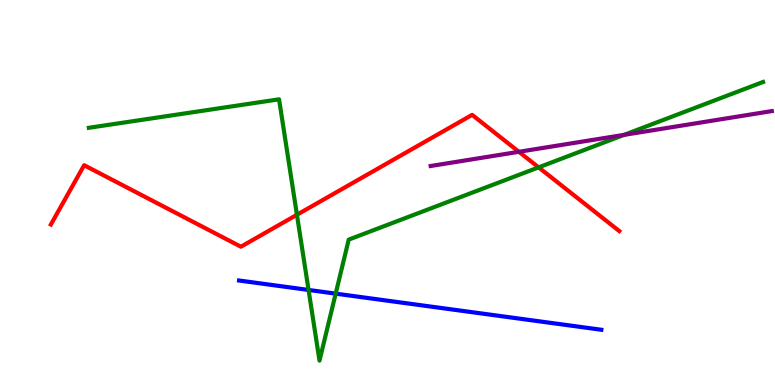[{'lines': ['blue', 'red'], 'intersections': []}, {'lines': ['green', 'red'], 'intersections': [{'x': 3.83, 'y': 4.42}, {'x': 6.95, 'y': 5.65}]}, {'lines': ['purple', 'red'], 'intersections': [{'x': 6.7, 'y': 6.06}]}, {'lines': ['blue', 'green'], 'intersections': [{'x': 3.98, 'y': 2.47}, {'x': 4.33, 'y': 2.37}]}, {'lines': ['blue', 'purple'], 'intersections': []}, {'lines': ['green', 'purple'], 'intersections': [{'x': 8.05, 'y': 6.5}]}]